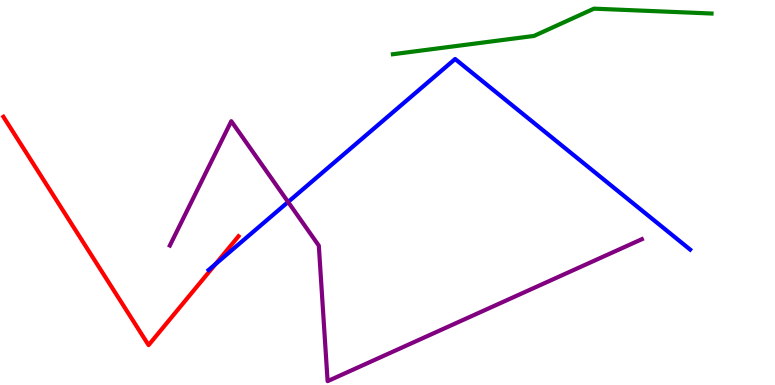[{'lines': ['blue', 'red'], 'intersections': [{'x': 2.78, 'y': 3.14}]}, {'lines': ['green', 'red'], 'intersections': []}, {'lines': ['purple', 'red'], 'intersections': []}, {'lines': ['blue', 'green'], 'intersections': []}, {'lines': ['blue', 'purple'], 'intersections': [{'x': 3.72, 'y': 4.75}]}, {'lines': ['green', 'purple'], 'intersections': []}]